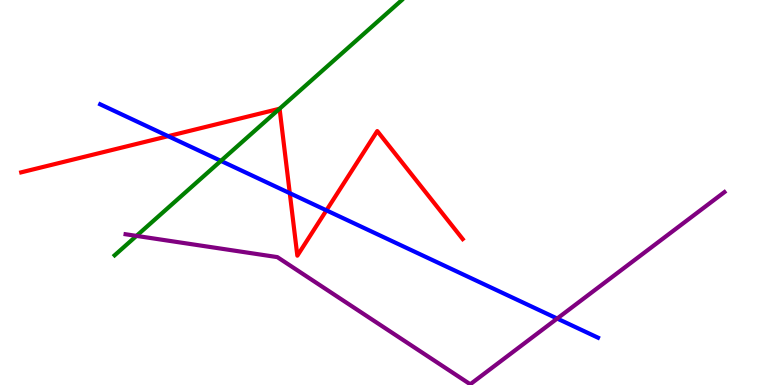[{'lines': ['blue', 'red'], 'intersections': [{'x': 2.17, 'y': 6.46}, {'x': 3.74, 'y': 4.98}, {'x': 4.21, 'y': 4.54}]}, {'lines': ['green', 'red'], 'intersections': [{'x': 3.61, 'y': 7.18}]}, {'lines': ['purple', 'red'], 'intersections': []}, {'lines': ['blue', 'green'], 'intersections': [{'x': 2.85, 'y': 5.82}]}, {'lines': ['blue', 'purple'], 'intersections': [{'x': 7.19, 'y': 1.73}]}, {'lines': ['green', 'purple'], 'intersections': [{'x': 1.76, 'y': 3.87}]}]